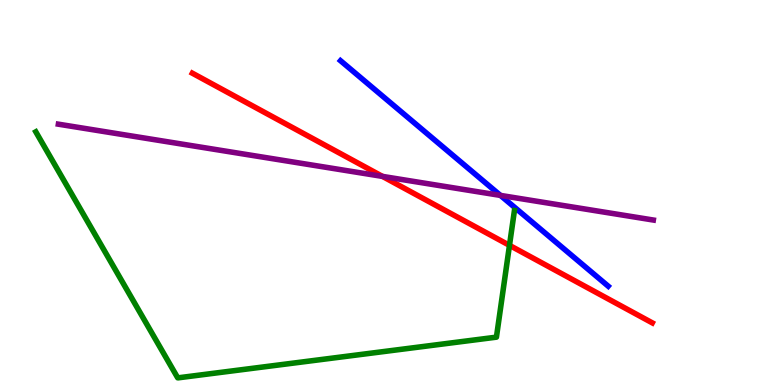[{'lines': ['blue', 'red'], 'intersections': []}, {'lines': ['green', 'red'], 'intersections': [{'x': 6.57, 'y': 3.63}]}, {'lines': ['purple', 'red'], 'intersections': [{'x': 4.94, 'y': 5.42}]}, {'lines': ['blue', 'green'], 'intersections': []}, {'lines': ['blue', 'purple'], 'intersections': [{'x': 6.46, 'y': 4.92}]}, {'lines': ['green', 'purple'], 'intersections': []}]